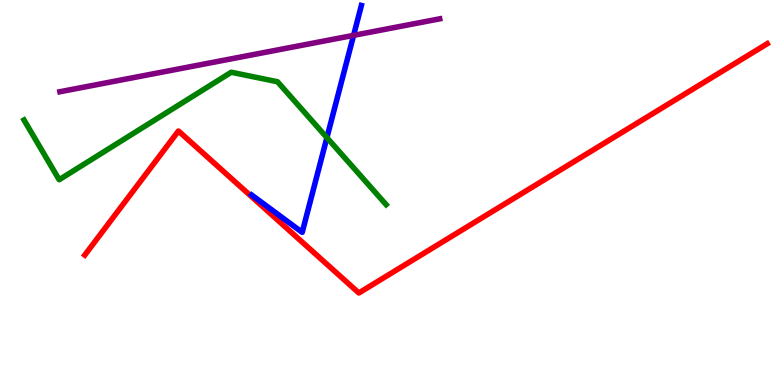[{'lines': ['blue', 'red'], 'intersections': []}, {'lines': ['green', 'red'], 'intersections': []}, {'lines': ['purple', 'red'], 'intersections': []}, {'lines': ['blue', 'green'], 'intersections': [{'x': 4.22, 'y': 6.42}]}, {'lines': ['blue', 'purple'], 'intersections': [{'x': 4.56, 'y': 9.08}]}, {'lines': ['green', 'purple'], 'intersections': []}]